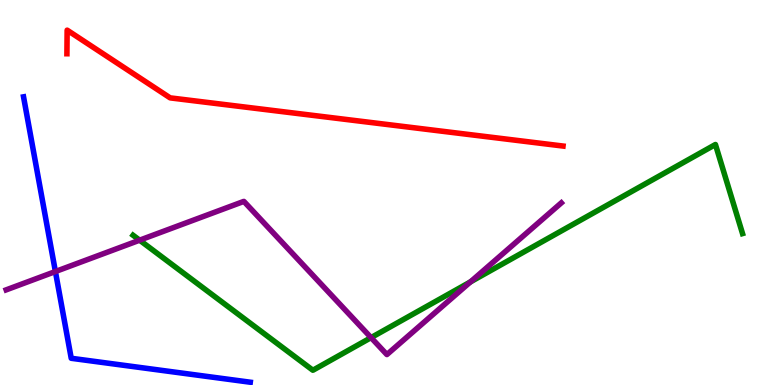[{'lines': ['blue', 'red'], 'intersections': []}, {'lines': ['green', 'red'], 'intersections': []}, {'lines': ['purple', 'red'], 'intersections': []}, {'lines': ['blue', 'green'], 'intersections': []}, {'lines': ['blue', 'purple'], 'intersections': [{'x': 0.715, 'y': 2.95}]}, {'lines': ['green', 'purple'], 'intersections': [{'x': 1.8, 'y': 3.76}, {'x': 4.79, 'y': 1.23}, {'x': 6.07, 'y': 2.68}]}]